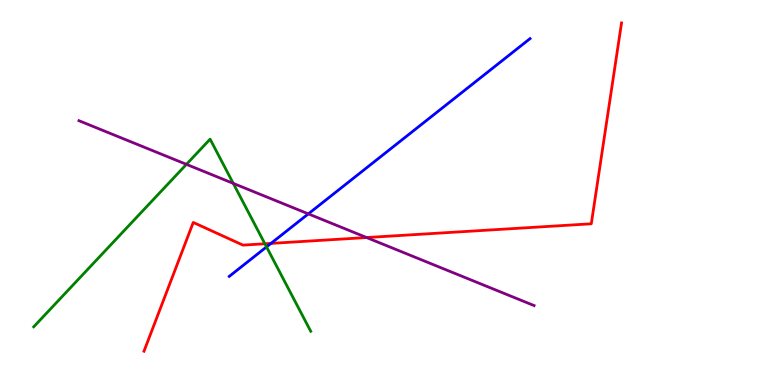[{'lines': ['blue', 'red'], 'intersections': [{'x': 3.5, 'y': 3.68}]}, {'lines': ['green', 'red'], 'intersections': [{'x': 3.42, 'y': 3.67}]}, {'lines': ['purple', 'red'], 'intersections': [{'x': 4.73, 'y': 3.83}]}, {'lines': ['blue', 'green'], 'intersections': [{'x': 3.44, 'y': 3.59}]}, {'lines': ['blue', 'purple'], 'intersections': [{'x': 3.98, 'y': 4.44}]}, {'lines': ['green', 'purple'], 'intersections': [{'x': 2.41, 'y': 5.73}, {'x': 3.01, 'y': 5.24}]}]